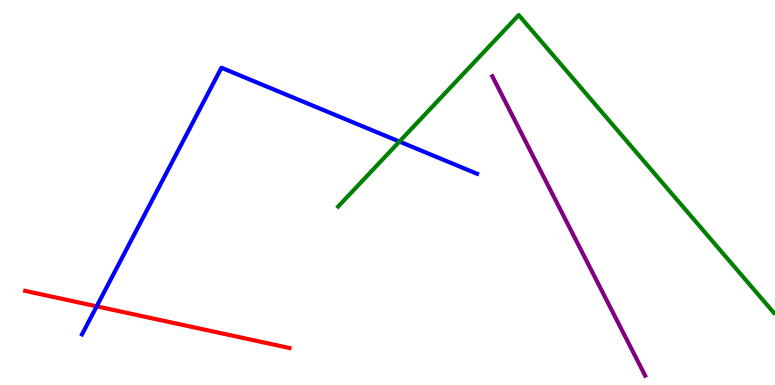[{'lines': ['blue', 'red'], 'intersections': [{'x': 1.25, 'y': 2.04}]}, {'lines': ['green', 'red'], 'intersections': []}, {'lines': ['purple', 'red'], 'intersections': []}, {'lines': ['blue', 'green'], 'intersections': [{'x': 5.15, 'y': 6.32}]}, {'lines': ['blue', 'purple'], 'intersections': []}, {'lines': ['green', 'purple'], 'intersections': []}]